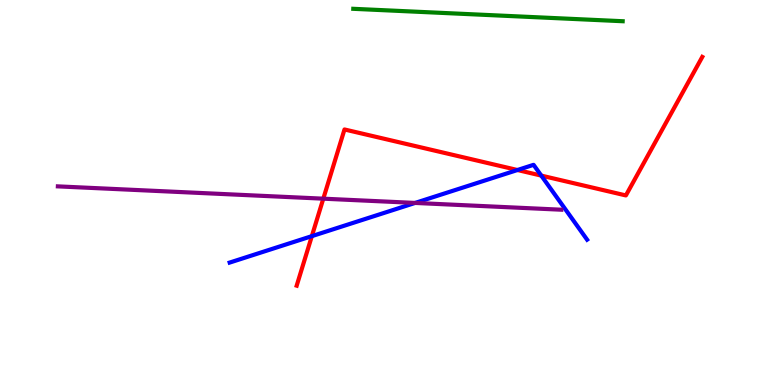[{'lines': ['blue', 'red'], 'intersections': [{'x': 4.02, 'y': 3.87}, {'x': 6.68, 'y': 5.58}, {'x': 6.98, 'y': 5.44}]}, {'lines': ['green', 'red'], 'intersections': []}, {'lines': ['purple', 'red'], 'intersections': [{'x': 4.17, 'y': 4.84}]}, {'lines': ['blue', 'green'], 'intersections': []}, {'lines': ['blue', 'purple'], 'intersections': [{'x': 5.36, 'y': 4.73}]}, {'lines': ['green', 'purple'], 'intersections': []}]